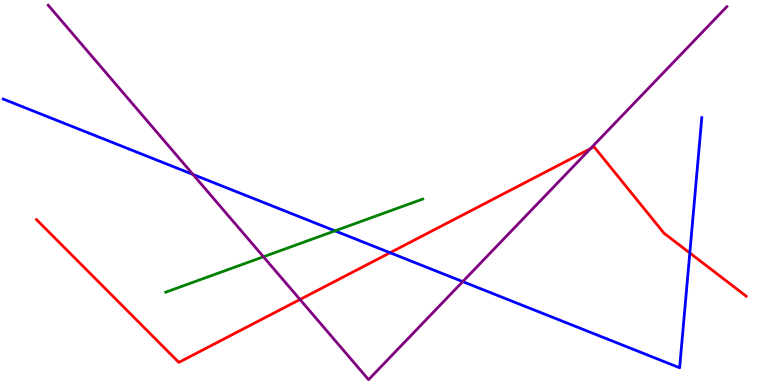[{'lines': ['blue', 'red'], 'intersections': [{'x': 5.03, 'y': 3.44}, {'x': 8.9, 'y': 3.43}]}, {'lines': ['green', 'red'], 'intersections': []}, {'lines': ['purple', 'red'], 'intersections': [{'x': 3.87, 'y': 2.22}, {'x': 7.62, 'y': 6.14}]}, {'lines': ['blue', 'green'], 'intersections': [{'x': 4.32, 'y': 4.0}]}, {'lines': ['blue', 'purple'], 'intersections': [{'x': 2.49, 'y': 5.47}, {'x': 5.97, 'y': 2.69}]}, {'lines': ['green', 'purple'], 'intersections': [{'x': 3.4, 'y': 3.33}]}]